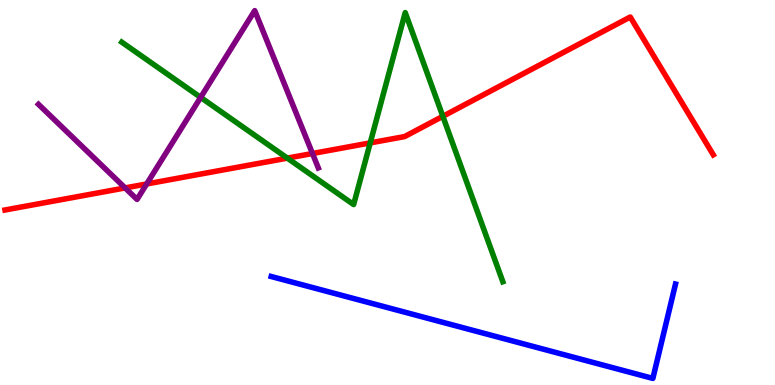[{'lines': ['blue', 'red'], 'intersections': []}, {'lines': ['green', 'red'], 'intersections': [{'x': 3.71, 'y': 5.89}, {'x': 4.78, 'y': 6.29}, {'x': 5.71, 'y': 6.98}]}, {'lines': ['purple', 'red'], 'intersections': [{'x': 1.61, 'y': 5.12}, {'x': 1.89, 'y': 5.22}, {'x': 4.03, 'y': 6.01}]}, {'lines': ['blue', 'green'], 'intersections': []}, {'lines': ['blue', 'purple'], 'intersections': []}, {'lines': ['green', 'purple'], 'intersections': [{'x': 2.59, 'y': 7.47}]}]